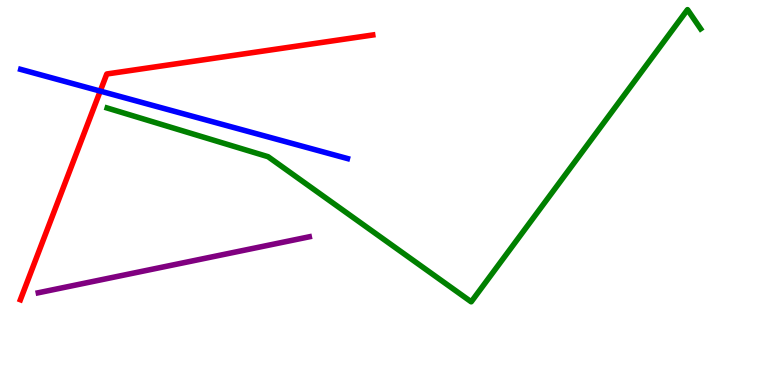[{'lines': ['blue', 'red'], 'intersections': [{'x': 1.29, 'y': 7.63}]}, {'lines': ['green', 'red'], 'intersections': []}, {'lines': ['purple', 'red'], 'intersections': []}, {'lines': ['blue', 'green'], 'intersections': []}, {'lines': ['blue', 'purple'], 'intersections': []}, {'lines': ['green', 'purple'], 'intersections': []}]